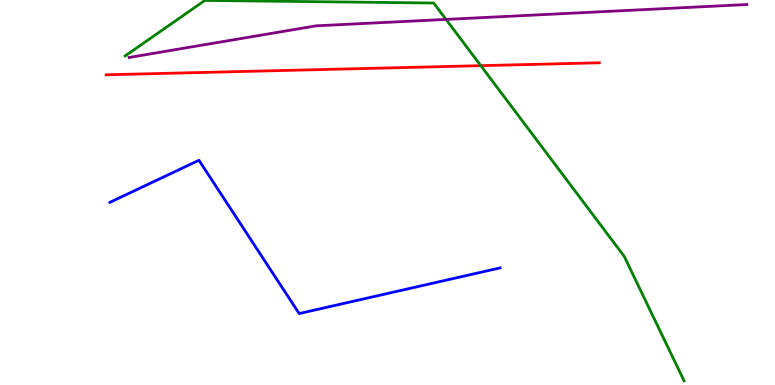[{'lines': ['blue', 'red'], 'intersections': []}, {'lines': ['green', 'red'], 'intersections': [{'x': 6.2, 'y': 8.29}]}, {'lines': ['purple', 'red'], 'intersections': []}, {'lines': ['blue', 'green'], 'intersections': []}, {'lines': ['blue', 'purple'], 'intersections': []}, {'lines': ['green', 'purple'], 'intersections': [{'x': 5.76, 'y': 9.5}]}]